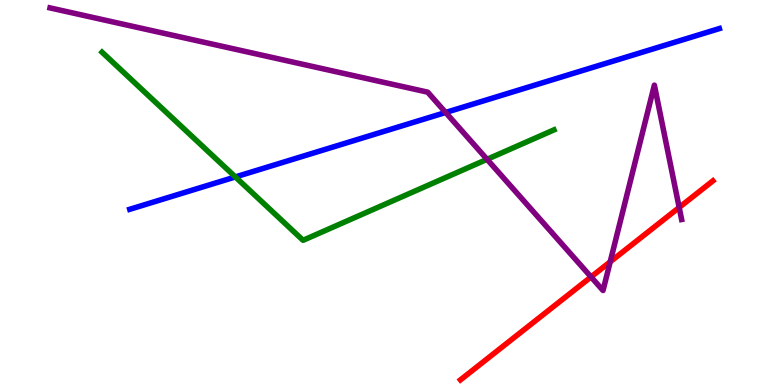[{'lines': ['blue', 'red'], 'intersections': []}, {'lines': ['green', 'red'], 'intersections': []}, {'lines': ['purple', 'red'], 'intersections': [{'x': 7.63, 'y': 2.81}, {'x': 7.87, 'y': 3.2}, {'x': 8.76, 'y': 4.61}]}, {'lines': ['blue', 'green'], 'intersections': [{'x': 3.04, 'y': 5.4}]}, {'lines': ['blue', 'purple'], 'intersections': [{'x': 5.75, 'y': 7.08}]}, {'lines': ['green', 'purple'], 'intersections': [{'x': 6.28, 'y': 5.86}]}]